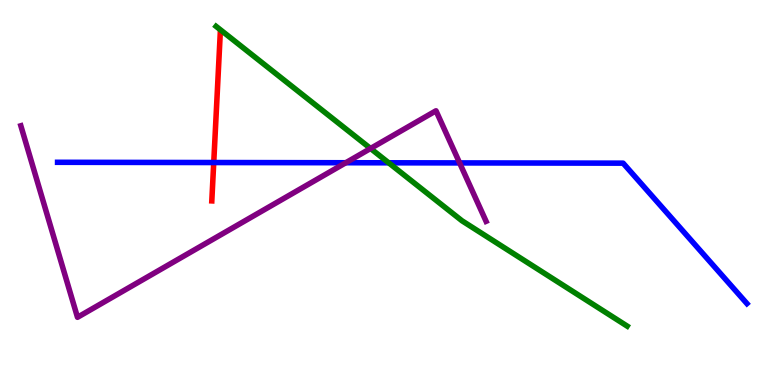[{'lines': ['blue', 'red'], 'intersections': [{'x': 2.76, 'y': 5.78}]}, {'lines': ['green', 'red'], 'intersections': []}, {'lines': ['purple', 'red'], 'intersections': []}, {'lines': ['blue', 'green'], 'intersections': [{'x': 5.02, 'y': 5.77}]}, {'lines': ['blue', 'purple'], 'intersections': [{'x': 4.46, 'y': 5.77}, {'x': 5.93, 'y': 5.77}]}, {'lines': ['green', 'purple'], 'intersections': [{'x': 4.78, 'y': 6.14}]}]